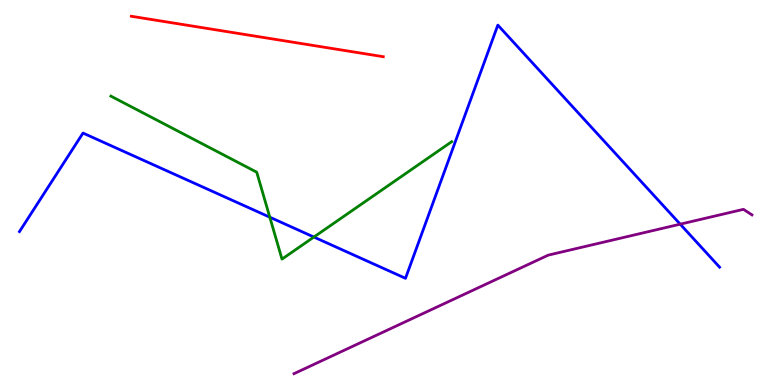[{'lines': ['blue', 'red'], 'intersections': []}, {'lines': ['green', 'red'], 'intersections': []}, {'lines': ['purple', 'red'], 'intersections': []}, {'lines': ['blue', 'green'], 'intersections': [{'x': 3.48, 'y': 4.36}, {'x': 4.05, 'y': 3.84}]}, {'lines': ['blue', 'purple'], 'intersections': [{'x': 8.78, 'y': 4.18}]}, {'lines': ['green', 'purple'], 'intersections': []}]